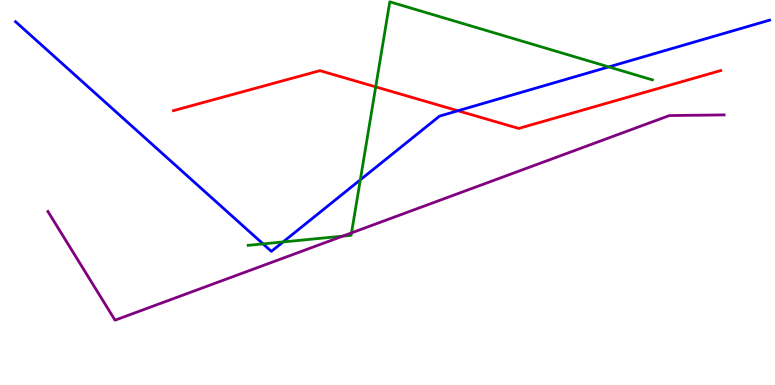[{'lines': ['blue', 'red'], 'intersections': [{'x': 5.91, 'y': 7.12}]}, {'lines': ['green', 'red'], 'intersections': [{'x': 4.85, 'y': 7.74}]}, {'lines': ['purple', 'red'], 'intersections': []}, {'lines': ['blue', 'green'], 'intersections': [{'x': 3.39, 'y': 3.67}, {'x': 3.65, 'y': 3.72}, {'x': 4.65, 'y': 5.33}, {'x': 7.86, 'y': 8.26}]}, {'lines': ['blue', 'purple'], 'intersections': []}, {'lines': ['green', 'purple'], 'intersections': [{'x': 4.42, 'y': 3.87}, {'x': 4.54, 'y': 3.95}]}]